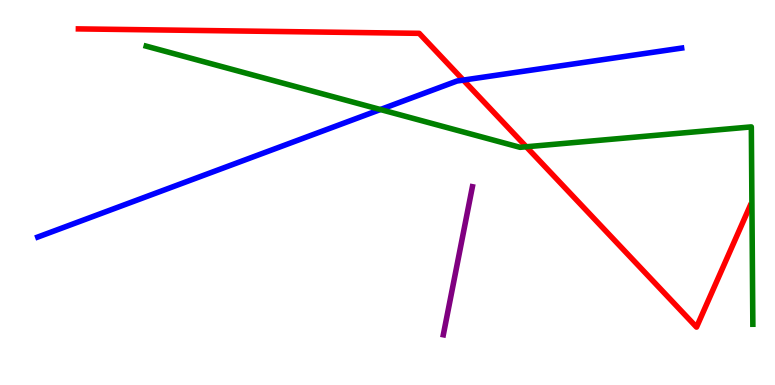[{'lines': ['blue', 'red'], 'intersections': [{'x': 5.98, 'y': 7.92}]}, {'lines': ['green', 'red'], 'intersections': [{'x': 6.79, 'y': 6.19}]}, {'lines': ['purple', 'red'], 'intersections': []}, {'lines': ['blue', 'green'], 'intersections': [{'x': 4.91, 'y': 7.16}]}, {'lines': ['blue', 'purple'], 'intersections': []}, {'lines': ['green', 'purple'], 'intersections': []}]